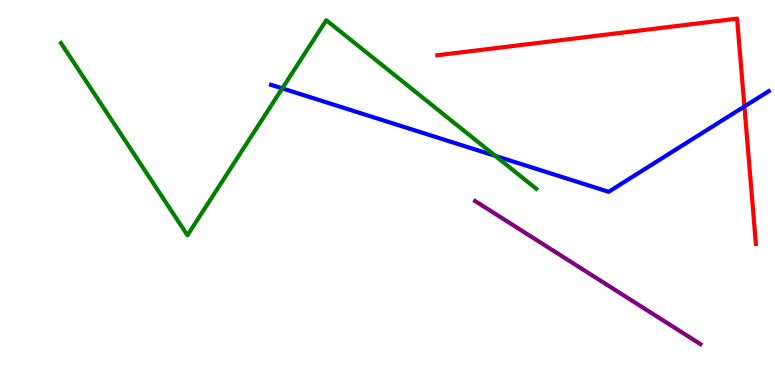[{'lines': ['blue', 'red'], 'intersections': [{'x': 9.61, 'y': 7.23}]}, {'lines': ['green', 'red'], 'intersections': []}, {'lines': ['purple', 'red'], 'intersections': []}, {'lines': ['blue', 'green'], 'intersections': [{'x': 3.64, 'y': 7.7}, {'x': 6.39, 'y': 5.95}]}, {'lines': ['blue', 'purple'], 'intersections': []}, {'lines': ['green', 'purple'], 'intersections': []}]